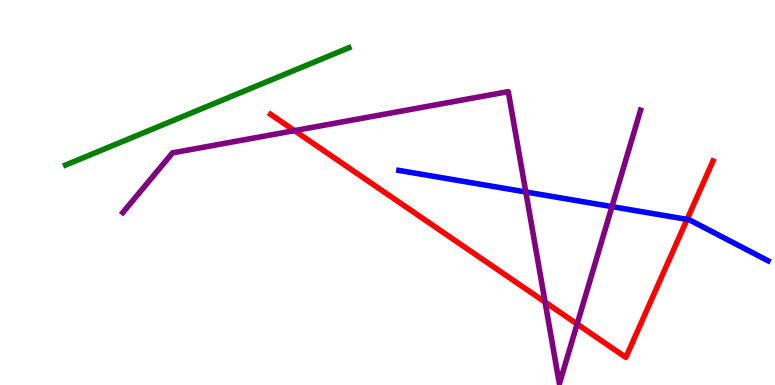[{'lines': ['blue', 'red'], 'intersections': [{'x': 8.87, 'y': 4.3}]}, {'lines': ['green', 'red'], 'intersections': []}, {'lines': ['purple', 'red'], 'intersections': [{'x': 3.8, 'y': 6.61}, {'x': 7.03, 'y': 2.15}, {'x': 7.45, 'y': 1.58}]}, {'lines': ['blue', 'green'], 'intersections': []}, {'lines': ['blue', 'purple'], 'intersections': [{'x': 6.78, 'y': 5.01}, {'x': 7.9, 'y': 4.63}]}, {'lines': ['green', 'purple'], 'intersections': []}]